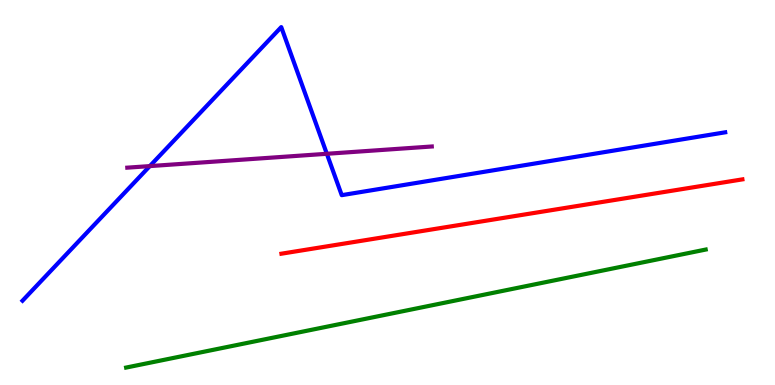[{'lines': ['blue', 'red'], 'intersections': []}, {'lines': ['green', 'red'], 'intersections': []}, {'lines': ['purple', 'red'], 'intersections': []}, {'lines': ['blue', 'green'], 'intersections': []}, {'lines': ['blue', 'purple'], 'intersections': [{'x': 1.93, 'y': 5.69}, {'x': 4.22, 'y': 6.01}]}, {'lines': ['green', 'purple'], 'intersections': []}]